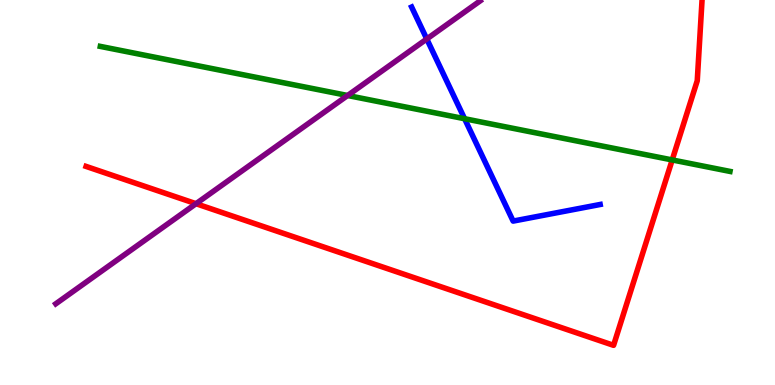[{'lines': ['blue', 'red'], 'intersections': []}, {'lines': ['green', 'red'], 'intersections': [{'x': 8.67, 'y': 5.85}]}, {'lines': ['purple', 'red'], 'intersections': [{'x': 2.53, 'y': 4.71}]}, {'lines': ['blue', 'green'], 'intersections': [{'x': 5.99, 'y': 6.92}]}, {'lines': ['blue', 'purple'], 'intersections': [{'x': 5.51, 'y': 8.99}]}, {'lines': ['green', 'purple'], 'intersections': [{'x': 4.49, 'y': 7.52}]}]